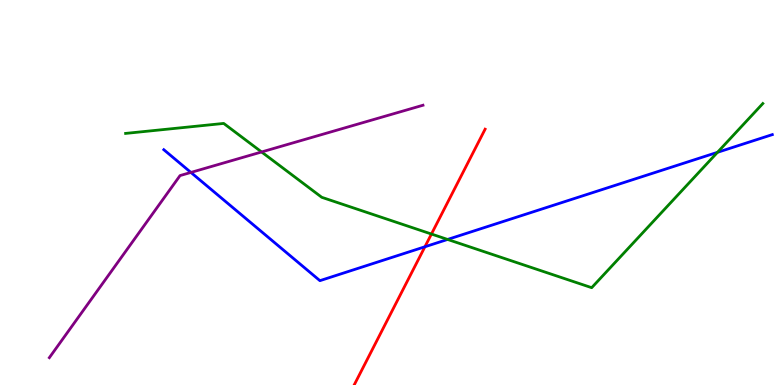[{'lines': ['blue', 'red'], 'intersections': [{'x': 5.48, 'y': 3.59}]}, {'lines': ['green', 'red'], 'intersections': [{'x': 5.57, 'y': 3.92}]}, {'lines': ['purple', 'red'], 'intersections': []}, {'lines': ['blue', 'green'], 'intersections': [{'x': 5.78, 'y': 3.78}, {'x': 9.26, 'y': 6.04}]}, {'lines': ['blue', 'purple'], 'intersections': [{'x': 2.46, 'y': 5.52}]}, {'lines': ['green', 'purple'], 'intersections': [{'x': 3.38, 'y': 6.05}]}]